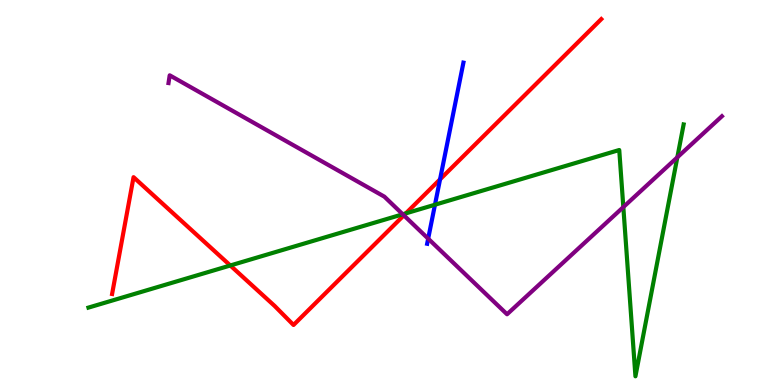[{'lines': ['blue', 'red'], 'intersections': [{'x': 5.68, 'y': 5.34}]}, {'lines': ['green', 'red'], 'intersections': [{'x': 2.97, 'y': 3.1}, {'x': 5.24, 'y': 4.46}]}, {'lines': ['purple', 'red'], 'intersections': [{'x': 5.21, 'y': 4.41}]}, {'lines': ['blue', 'green'], 'intersections': [{'x': 5.61, 'y': 4.68}]}, {'lines': ['blue', 'purple'], 'intersections': [{'x': 5.52, 'y': 3.8}]}, {'lines': ['green', 'purple'], 'intersections': [{'x': 5.2, 'y': 4.43}, {'x': 8.04, 'y': 4.62}, {'x': 8.74, 'y': 5.91}]}]